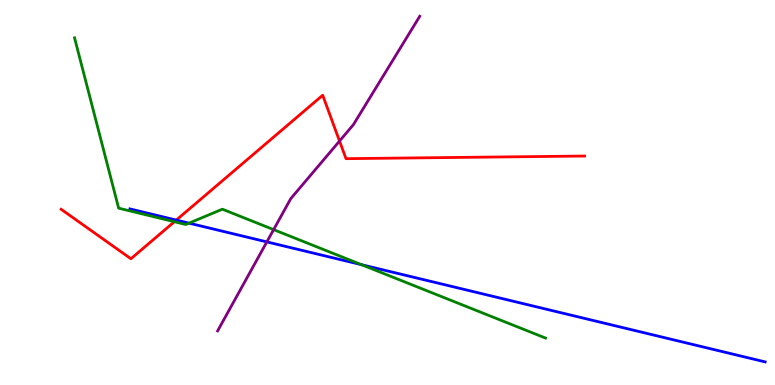[{'lines': ['blue', 'red'], 'intersections': [{'x': 2.27, 'y': 4.28}]}, {'lines': ['green', 'red'], 'intersections': [{'x': 2.25, 'y': 4.24}]}, {'lines': ['purple', 'red'], 'intersections': [{'x': 4.38, 'y': 6.34}]}, {'lines': ['blue', 'green'], 'intersections': [{'x': 2.44, 'y': 4.2}, {'x': 4.67, 'y': 3.12}]}, {'lines': ['blue', 'purple'], 'intersections': [{'x': 3.44, 'y': 3.72}]}, {'lines': ['green', 'purple'], 'intersections': [{'x': 3.53, 'y': 4.04}]}]